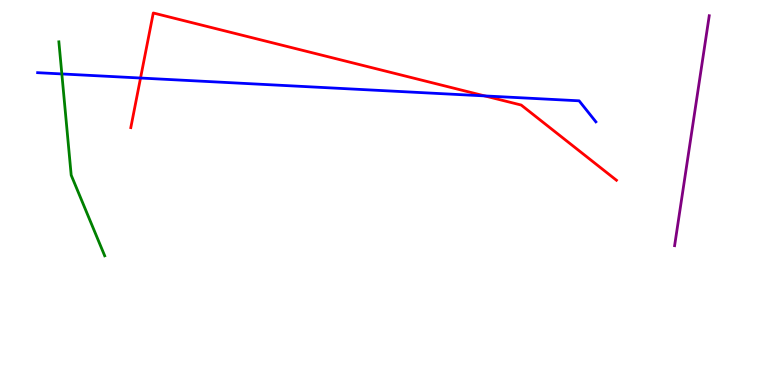[{'lines': ['blue', 'red'], 'intersections': [{'x': 1.81, 'y': 7.97}, {'x': 6.25, 'y': 7.51}]}, {'lines': ['green', 'red'], 'intersections': []}, {'lines': ['purple', 'red'], 'intersections': []}, {'lines': ['blue', 'green'], 'intersections': [{'x': 0.798, 'y': 8.08}]}, {'lines': ['blue', 'purple'], 'intersections': []}, {'lines': ['green', 'purple'], 'intersections': []}]